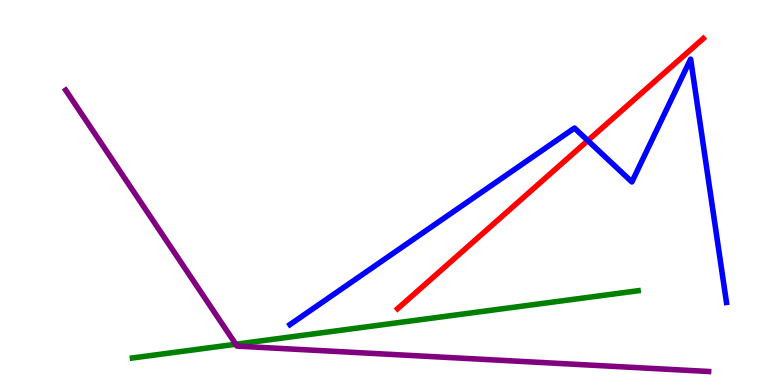[{'lines': ['blue', 'red'], 'intersections': [{'x': 7.58, 'y': 6.35}]}, {'lines': ['green', 'red'], 'intersections': []}, {'lines': ['purple', 'red'], 'intersections': []}, {'lines': ['blue', 'green'], 'intersections': []}, {'lines': ['blue', 'purple'], 'intersections': []}, {'lines': ['green', 'purple'], 'intersections': [{'x': 3.04, 'y': 1.06}]}]